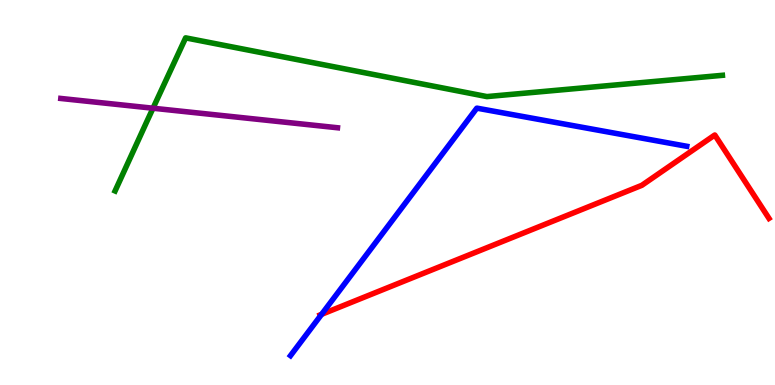[{'lines': ['blue', 'red'], 'intersections': [{'x': 4.15, 'y': 1.84}]}, {'lines': ['green', 'red'], 'intersections': []}, {'lines': ['purple', 'red'], 'intersections': []}, {'lines': ['blue', 'green'], 'intersections': []}, {'lines': ['blue', 'purple'], 'intersections': []}, {'lines': ['green', 'purple'], 'intersections': [{'x': 1.97, 'y': 7.19}]}]